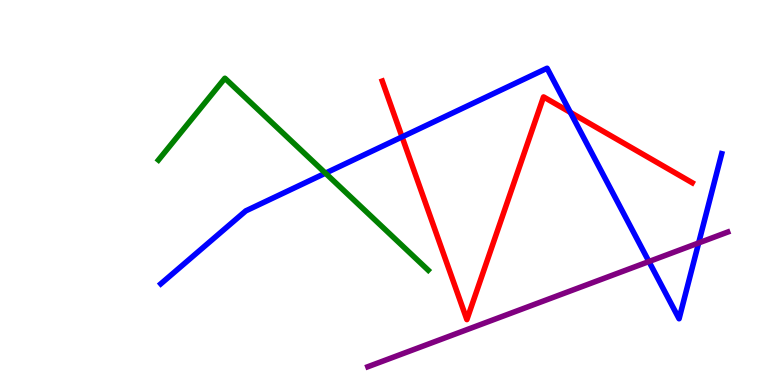[{'lines': ['blue', 'red'], 'intersections': [{'x': 5.19, 'y': 6.44}, {'x': 7.36, 'y': 7.08}]}, {'lines': ['green', 'red'], 'intersections': []}, {'lines': ['purple', 'red'], 'intersections': []}, {'lines': ['blue', 'green'], 'intersections': [{'x': 4.2, 'y': 5.5}]}, {'lines': ['blue', 'purple'], 'intersections': [{'x': 8.37, 'y': 3.21}, {'x': 9.01, 'y': 3.69}]}, {'lines': ['green', 'purple'], 'intersections': []}]